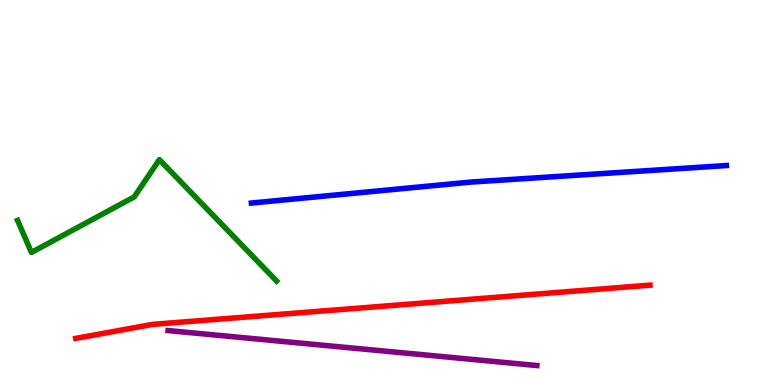[{'lines': ['blue', 'red'], 'intersections': []}, {'lines': ['green', 'red'], 'intersections': []}, {'lines': ['purple', 'red'], 'intersections': []}, {'lines': ['blue', 'green'], 'intersections': []}, {'lines': ['blue', 'purple'], 'intersections': []}, {'lines': ['green', 'purple'], 'intersections': []}]